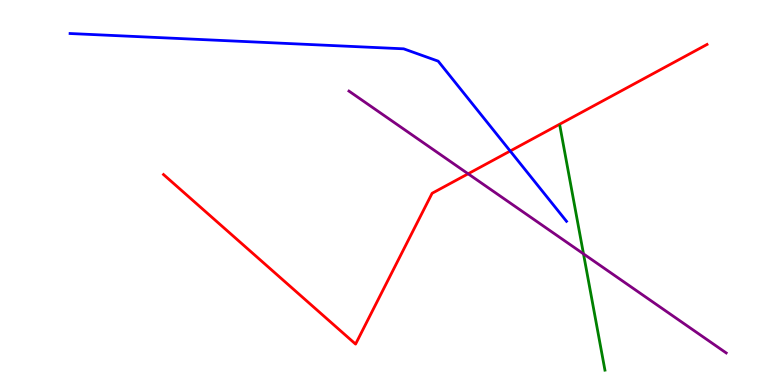[{'lines': ['blue', 'red'], 'intersections': [{'x': 6.58, 'y': 6.08}]}, {'lines': ['green', 'red'], 'intersections': []}, {'lines': ['purple', 'red'], 'intersections': [{'x': 6.04, 'y': 5.49}]}, {'lines': ['blue', 'green'], 'intersections': []}, {'lines': ['blue', 'purple'], 'intersections': []}, {'lines': ['green', 'purple'], 'intersections': [{'x': 7.53, 'y': 3.41}]}]